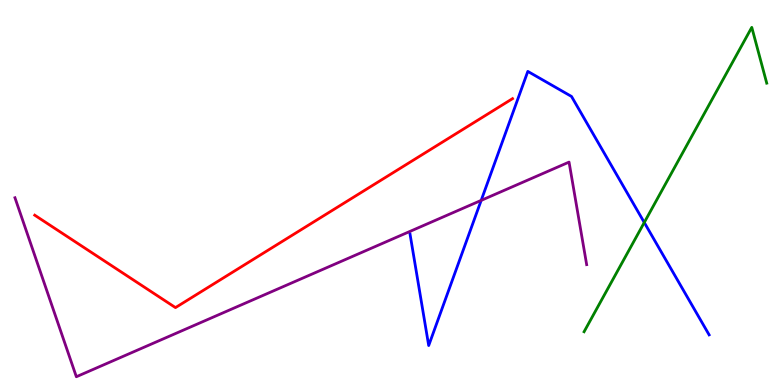[{'lines': ['blue', 'red'], 'intersections': []}, {'lines': ['green', 'red'], 'intersections': []}, {'lines': ['purple', 'red'], 'intersections': []}, {'lines': ['blue', 'green'], 'intersections': [{'x': 8.31, 'y': 4.22}]}, {'lines': ['blue', 'purple'], 'intersections': [{'x': 6.21, 'y': 4.8}]}, {'lines': ['green', 'purple'], 'intersections': []}]